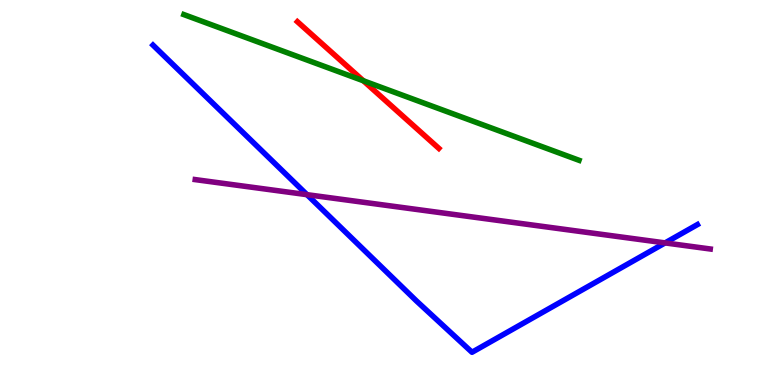[{'lines': ['blue', 'red'], 'intersections': []}, {'lines': ['green', 'red'], 'intersections': [{'x': 4.69, 'y': 7.9}]}, {'lines': ['purple', 'red'], 'intersections': []}, {'lines': ['blue', 'green'], 'intersections': []}, {'lines': ['blue', 'purple'], 'intersections': [{'x': 3.96, 'y': 4.94}, {'x': 8.58, 'y': 3.69}]}, {'lines': ['green', 'purple'], 'intersections': []}]